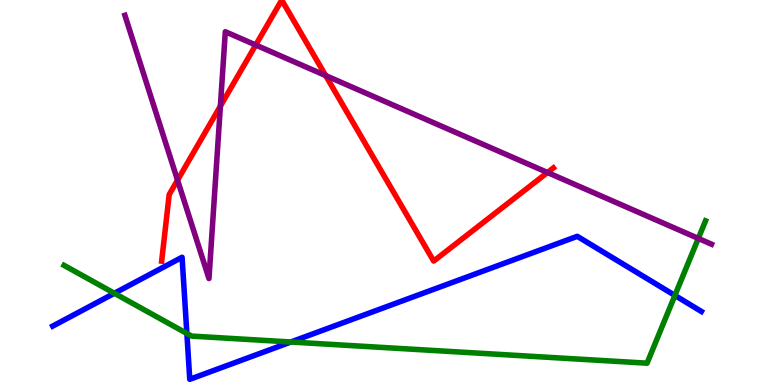[{'lines': ['blue', 'red'], 'intersections': []}, {'lines': ['green', 'red'], 'intersections': []}, {'lines': ['purple', 'red'], 'intersections': [{'x': 2.29, 'y': 5.32}, {'x': 2.84, 'y': 7.24}, {'x': 3.3, 'y': 8.83}, {'x': 4.2, 'y': 8.04}, {'x': 7.06, 'y': 5.52}]}, {'lines': ['blue', 'green'], 'intersections': [{'x': 1.48, 'y': 2.38}, {'x': 2.41, 'y': 1.34}, {'x': 3.75, 'y': 1.12}, {'x': 8.71, 'y': 2.33}]}, {'lines': ['blue', 'purple'], 'intersections': []}, {'lines': ['green', 'purple'], 'intersections': [{'x': 9.01, 'y': 3.81}]}]